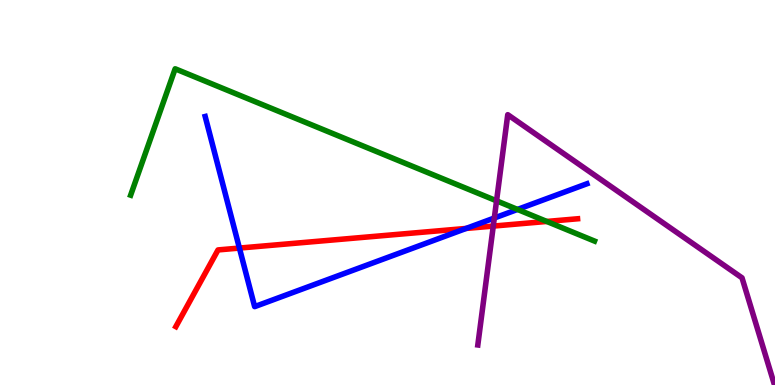[{'lines': ['blue', 'red'], 'intersections': [{'x': 3.09, 'y': 3.56}, {'x': 6.01, 'y': 4.07}]}, {'lines': ['green', 'red'], 'intersections': [{'x': 7.05, 'y': 4.25}]}, {'lines': ['purple', 'red'], 'intersections': [{'x': 6.36, 'y': 4.13}]}, {'lines': ['blue', 'green'], 'intersections': [{'x': 6.68, 'y': 4.56}]}, {'lines': ['blue', 'purple'], 'intersections': [{'x': 6.38, 'y': 4.34}]}, {'lines': ['green', 'purple'], 'intersections': [{'x': 6.41, 'y': 4.78}]}]